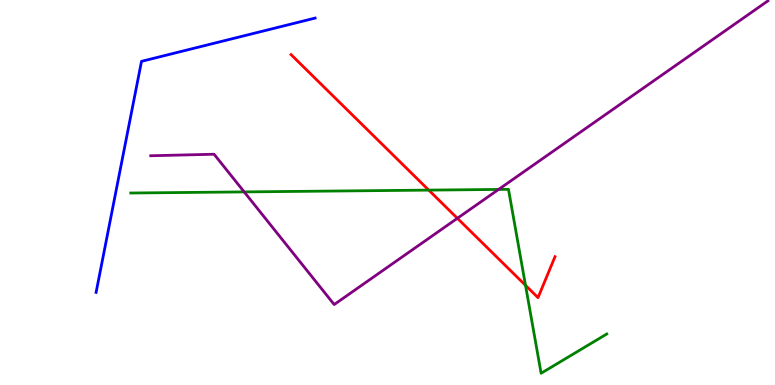[{'lines': ['blue', 'red'], 'intersections': []}, {'lines': ['green', 'red'], 'intersections': [{'x': 5.53, 'y': 5.06}, {'x': 6.78, 'y': 2.59}]}, {'lines': ['purple', 'red'], 'intersections': [{'x': 5.9, 'y': 4.33}]}, {'lines': ['blue', 'green'], 'intersections': []}, {'lines': ['blue', 'purple'], 'intersections': []}, {'lines': ['green', 'purple'], 'intersections': [{'x': 3.15, 'y': 5.02}, {'x': 6.43, 'y': 5.08}]}]